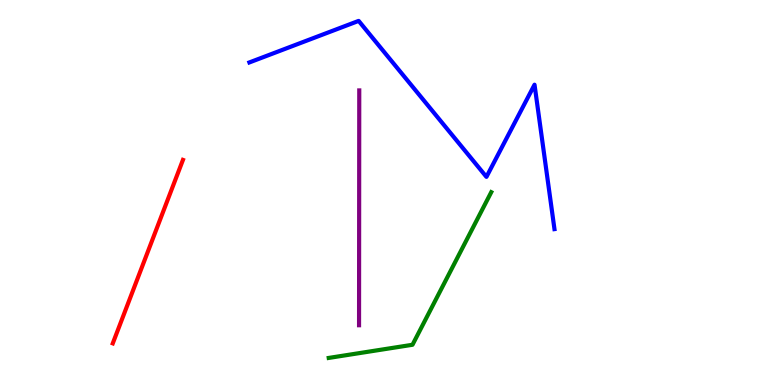[{'lines': ['blue', 'red'], 'intersections': []}, {'lines': ['green', 'red'], 'intersections': []}, {'lines': ['purple', 'red'], 'intersections': []}, {'lines': ['blue', 'green'], 'intersections': []}, {'lines': ['blue', 'purple'], 'intersections': []}, {'lines': ['green', 'purple'], 'intersections': []}]